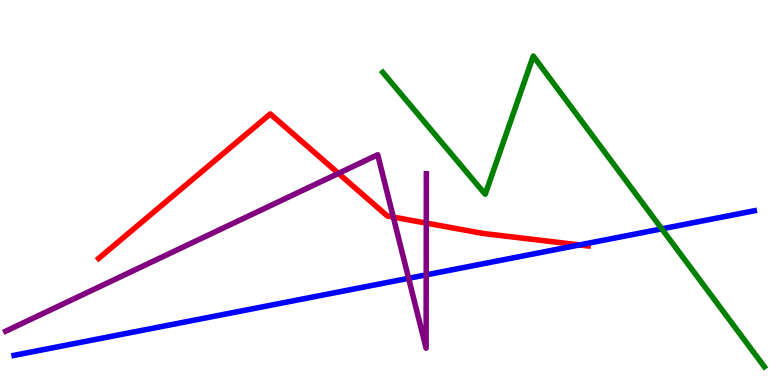[{'lines': ['blue', 'red'], 'intersections': [{'x': 7.48, 'y': 3.64}]}, {'lines': ['green', 'red'], 'intersections': []}, {'lines': ['purple', 'red'], 'intersections': [{'x': 4.37, 'y': 5.5}, {'x': 5.07, 'y': 4.36}, {'x': 5.5, 'y': 4.21}]}, {'lines': ['blue', 'green'], 'intersections': [{'x': 8.54, 'y': 4.06}]}, {'lines': ['blue', 'purple'], 'intersections': [{'x': 5.27, 'y': 2.77}, {'x': 5.5, 'y': 2.86}]}, {'lines': ['green', 'purple'], 'intersections': []}]